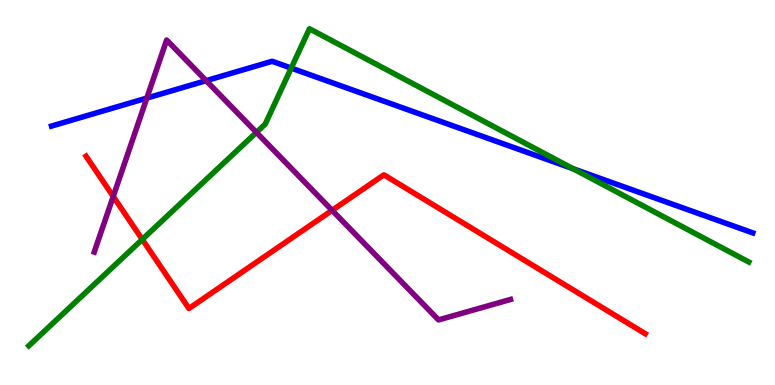[{'lines': ['blue', 'red'], 'intersections': []}, {'lines': ['green', 'red'], 'intersections': [{'x': 1.84, 'y': 3.78}]}, {'lines': ['purple', 'red'], 'intersections': [{'x': 1.46, 'y': 4.9}, {'x': 4.29, 'y': 4.54}]}, {'lines': ['blue', 'green'], 'intersections': [{'x': 3.76, 'y': 8.23}, {'x': 7.39, 'y': 5.62}]}, {'lines': ['blue', 'purple'], 'intersections': [{'x': 1.89, 'y': 7.45}, {'x': 2.66, 'y': 7.9}]}, {'lines': ['green', 'purple'], 'intersections': [{'x': 3.31, 'y': 6.56}]}]